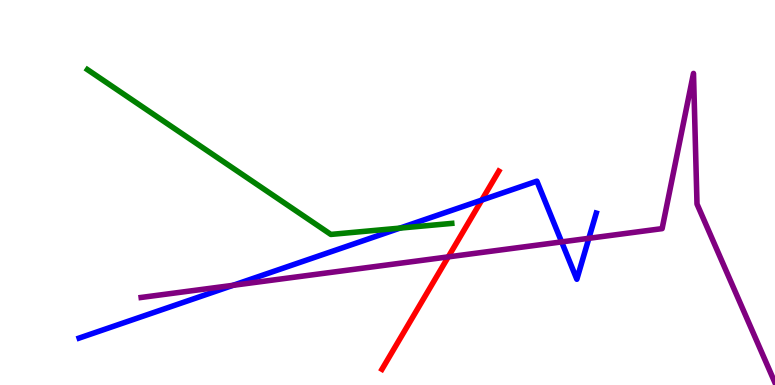[{'lines': ['blue', 'red'], 'intersections': [{'x': 6.22, 'y': 4.8}]}, {'lines': ['green', 'red'], 'intersections': []}, {'lines': ['purple', 'red'], 'intersections': [{'x': 5.78, 'y': 3.33}]}, {'lines': ['blue', 'green'], 'intersections': [{'x': 5.16, 'y': 4.07}]}, {'lines': ['blue', 'purple'], 'intersections': [{'x': 3.01, 'y': 2.59}, {'x': 7.25, 'y': 3.72}, {'x': 7.6, 'y': 3.81}]}, {'lines': ['green', 'purple'], 'intersections': []}]